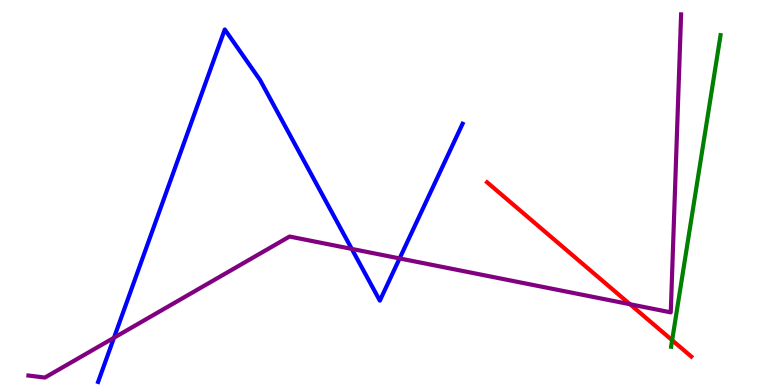[{'lines': ['blue', 'red'], 'intersections': []}, {'lines': ['green', 'red'], 'intersections': [{'x': 8.67, 'y': 1.16}]}, {'lines': ['purple', 'red'], 'intersections': [{'x': 8.13, 'y': 2.1}]}, {'lines': ['blue', 'green'], 'intersections': []}, {'lines': ['blue', 'purple'], 'intersections': [{'x': 1.47, 'y': 1.23}, {'x': 4.54, 'y': 3.53}, {'x': 5.16, 'y': 3.29}]}, {'lines': ['green', 'purple'], 'intersections': []}]